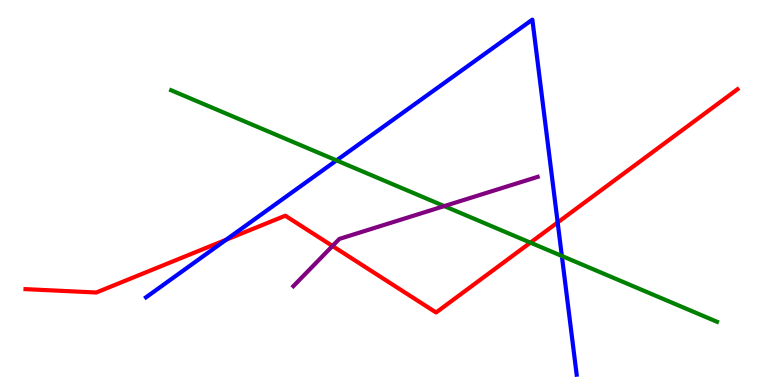[{'lines': ['blue', 'red'], 'intersections': [{'x': 2.92, 'y': 3.77}, {'x': 7.2, 'y': 4.22}]}, {'lines': ['green', 'red'], 'intersections': [{'x': 6.84, 'y': 3.7}]}, {'lines': ['purple', 'red'], 'intersections': [{'x': 4.29, 'y': 3.61}]}, {'lines': ['blue', 'green'], 'intersections': [{'x': 4.34, 'y': 5.83}, {'x': 7.25, 'y': 3.35}]}, {'lines': ['blue', 'purple'], 'intersections': []}, {'lines': ['green', 'purple'], 'intersections': [{'x': 5.73, 'y': 4.65}]}]